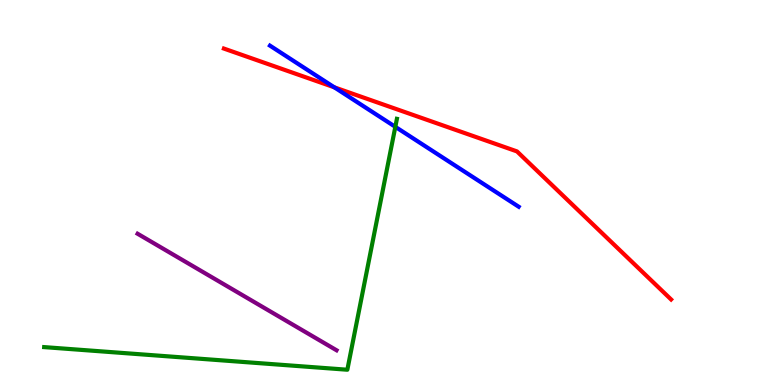[{'lines': ['blue', 'red'], 'intersections': [{'x': 4.31, 'y': 7.73}]}, {'lines': ['green', 'red'], 'intersections': []}, {'lines': ['purple', 'red'], 'intersections': []}, {'lines': ['blue', 'green'], 'intersections': [{'x': 5.1, 'y': 6.71}]}, {'lines': ['blue', 'purple'], 'intersections': []}, {'lines': ['green', 'purple'], 'intersections': []}]